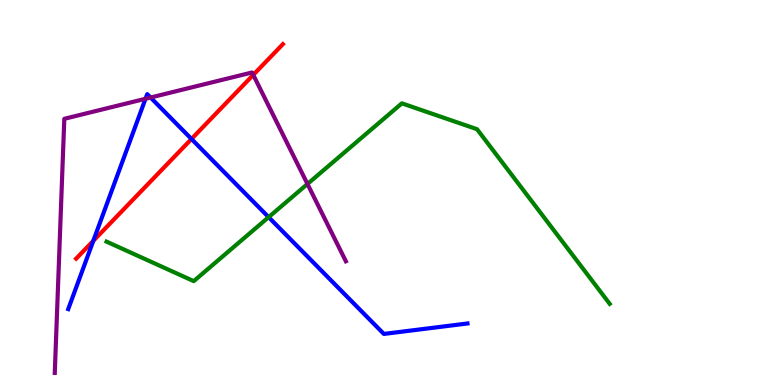[{'lines': ['blue', 'red'], 'intersections': [{'x': 1.2, 'y': 3.74}, {'x': 2.47, 'y': 6.39}]}, {'lines': ['green', 'red'], 'intersections': []}, {'lines': ['purple', 'red'], 'intersections': [{'x': 3.27, 'y': 8.05}]}, {'lines': ['blue', 'green'], 'intersections': [{'x': 3.47, 'y': 4.36}]}, {'lines': ['blue', 'purple'], 'intersections': [{'x': 1.88, 'y': 7.43}, {'x': 1.94, 'y': 7.47}]}, {'lines': ['green', 'purple'], 'intersections': [{'x': 3.97, 'y': 5.22}]}]